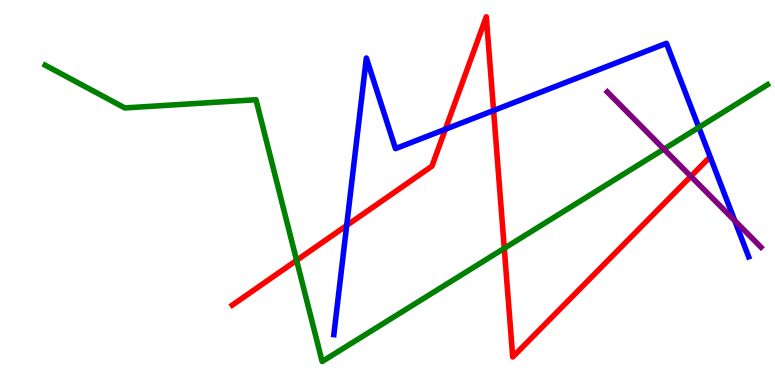[{'lines': ['blue', 'red'], 'intersections': [{'x': 4.47, 'y': 4.14}, {'x': 5.75, 'y': 6.64}, {'x': 6.37, 'y': 7.13}]}, {'lines': ['green', 'red'], 'intersections': [{'x': 3.83, 'y': 3.24}, {'x': 6.51, 'y': 3.55}]}, {'lines': ['purple', 'red'], 'intersections': [{'x': 8.91, 'y': 5.42}]}, {'lines': ['blue', 'green'], 'intersections': [{'x': 9.02, 'y': 6.69}]}, {'lines': ['blue', 'purple'], 'intersections': [{'x': 9.48, 'y': 4.27}]}, {'lines': ['green', 'purple'], 'intersections': [{'x': 8.57, 'y': 6.13}]}]